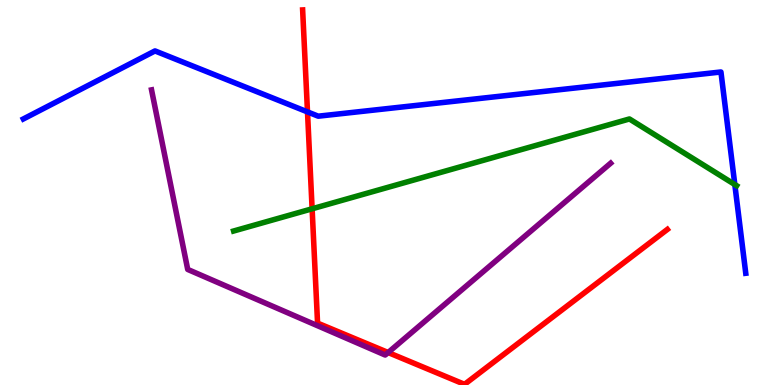[{'lines': ['blue', 'red'], 'intersections': [{'x': 3.97, 'y': 7.09}]}, {'lines': ['green', 'red'], 'intersections': [{'x': 4.03, 'y': 4.58}]}, {'lines': ['purple', 'red'], 'intersections': [{'x': 5.01, 'y': 0.844}]}, {'lines': ['blue', 'green'], 'intersections': [{'x': 9.48, 'y': 5.21}]}, {'lines': ['blue', 'purple'], 'intersections': []}, {'lines': ['green', 'purple'], 'intersections': []}]